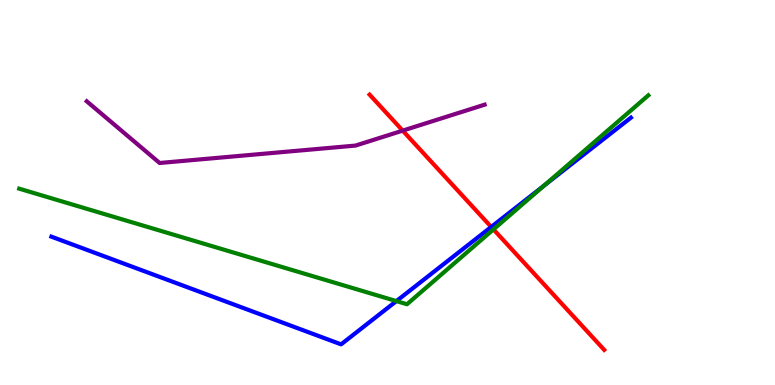[{'lines': ['blue', 'red'], 'intersections': [{'x': 6.34, 'y': 4.11}]}, {'lines': ['green', 'red'], 'intersections': [{'x': 6.37, 'y': 4.04}]}, {'lines': ['purple', 'red'], 'intersections': [{'x': 5.2, 'y': 6.61}]}, {'lines': ['blue', 'green'], 'intersections': [{'x': 5.11, 'y': 2.18}, {'x': 7.02, 'y': 5.18}]}, {'lines': ['blue', 'purple'], 'intersections': []}, {'lines': ['green', 'purple'], 'intersections': []}]